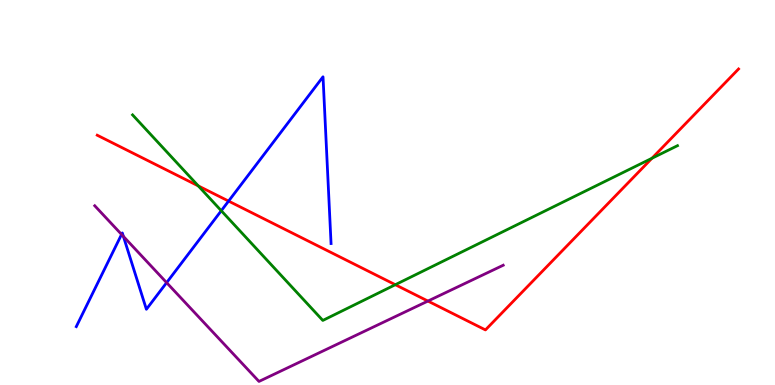[{'lines': ['blue', 'red'], 'intersections': [{'x': 2.95, 'y': 4.78}]}, {'lines': ['green', 'red'], 'intersections': [{'x': 2.56, 'y': 5.17}, {'x': 5.1, 'y': 2.6}, {'x': 8.41, 'y': 5.89}]}, {'lines': ['purple', 'red'], 'intersections': [{'x': 5.52, 'y': 2.18}]}, {'lines': ['blue', 'green'], 'intersections': [{'x': 2.86, 'y': 4.53}]}, {'lines': ['blue', 'purple'], 'intersections': [{'x': 1.57, 'y': 3.91}, {'x': 1.59, 'y': 3.86}, {'x': 2.15, 'y': 2.66}]}, {'lines': ['green', 'purple'], 'intersections': []}]